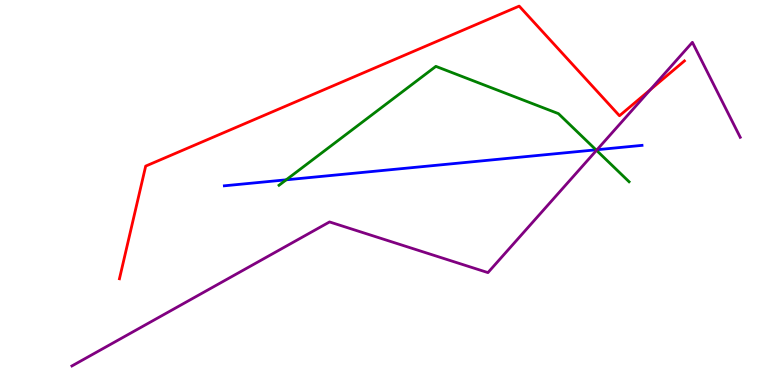[{'lines': ['blue', 'red'], 'intersections': []}, {'lines': ['green', 'red'], 'intersections': []}, {'lines': ['purple', 'red'], 'intersections': [{'x': 8.39, 'y': 7.67}]}, {'lines': ['blue', 'green'], 'intersections': [{'x': 3.69, 'y': 5.33}, {'x': 7.69, 'y': 6.11}]}, {'lines': ['blue', 'purple'], 'intersections': [{'x': 7.7, 'y': 6.11}]}, {'lines': ['green', 'purple'], 'intersections': [{'x': 7.7, 'y': 6.1}]}]